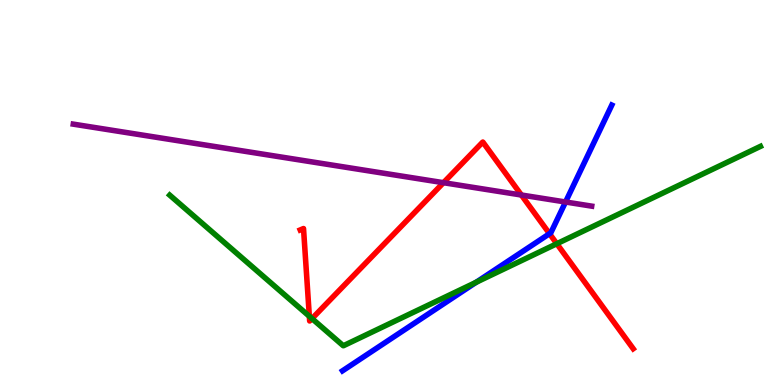[{'lines': ['blue', 'red'], 'intersections': [{'x': 7.09, 'y': 3.93}]}, {'lines': ['green', 'red'], 'intersections': [{'x': 3.99, 'y': 1.78}, {'x': 4.03, 'y': 1.72}, {'x': 7.18, 'y': 3.67}]}, {'lines': ['purple', 'red'], 'intersections': [{'x': 5.72, 'y': 5.25}, {'x': 6.73, 'y': 4.93}]}, {'lines': ['blue', 'green'], 'intersections': [{'x': 6.14, 'y': 2.67}]}, {'lines': ['blue', 'purple'], 'intersections': [{'x': 7.3, 'y': 4.75}]}, {'lines': ['green', 'purple'], 'intersections': []}]